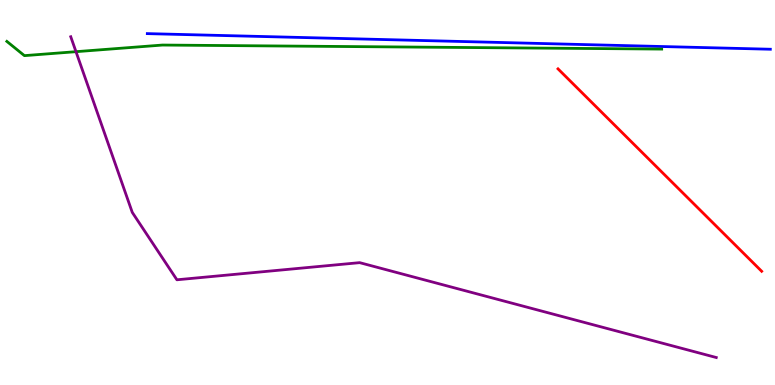[{'lines': ['blue', 'red'], 'intersections': []}, {'lines': ['green', 'red'], 'intersections': []}, {'lines': ['purple', 'red'], 'intersections': []}, {'lines': ['blue', 'green'], 'intersections': []}, {'lines': ['blue', 'purple'], 'intersections': []}, {'lines': ['green', 'purple'], 'intersections': [{'x': 0.98, 'y': 8.66}]}]